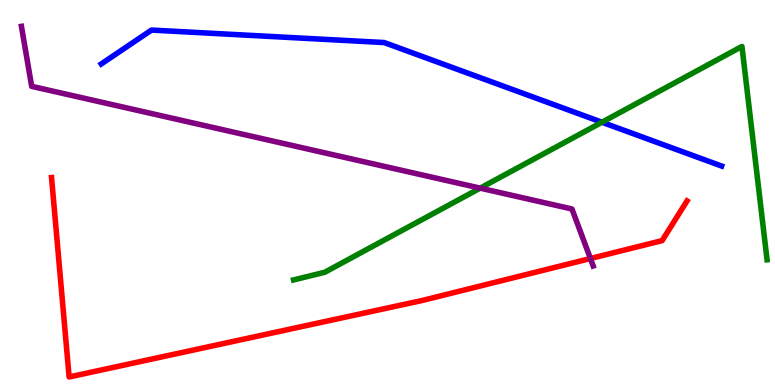[{'lines': ['blue', 'red'], 'intersections': []}, {'lines': ['green', 'red'], 'intersections': []}, {'lines': ['purple', 'red'], 'intersections': [{'x': 7.62, 'y': 3.29}]}, {'lines': ['blue', 'green'], 'intersections': [{'x': 7.77, 'y': 6.83}]}, {'lines': ['blue', 'purple'], 'intersections': []}, {'lines': ['green', 'purple'], 'intersections': [{'x': 6.2, 'y': 5.11}]}]